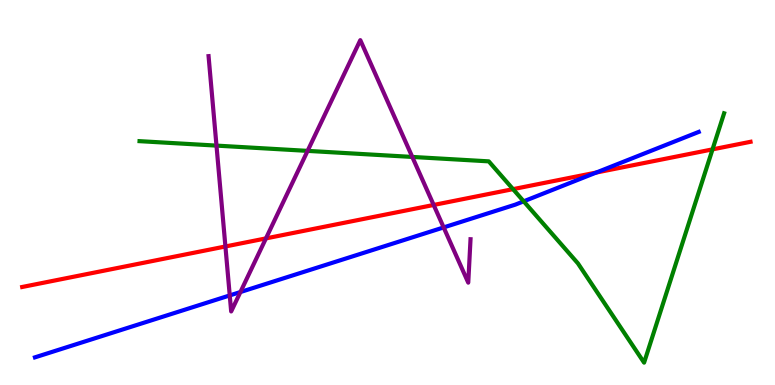[{'lines': ['blue', 'red'], 'intersections': [{'x': 7.69, 'y': 5.52}]}, {'lines': ['green', 'red'], 'intersections': [{'x': 6.62, 'y': 5.09}, {'x': 9.19, 'y': 6.12}]}, {'lines': ['purple', 'red'], 'intersections': [{'x': 2.91, 'y': 3.6}, {'x': 3.43, 'y': 3.81}, {'x': 5.6, 'y': 4.68}]}, {'lines': ['blue', 'green'], 'intersections': [{'x': 6.76, 'y': 4.77}]}, {'lines': ['blue', 'purple'], 'intersections': [{'x': 2.96, 'y': 2.33}, {'x': 3.1, 'y': 2.41}, {'x': 5.72, 'y': 4.09}]}, {'lines': ['green', 'purple'], 'intersections': [{'x': 2.79, 'y': 6.22}, {'x': 3.97, 'y': 6.08}, {'x': 5.32, 'y': 5.92}]}]